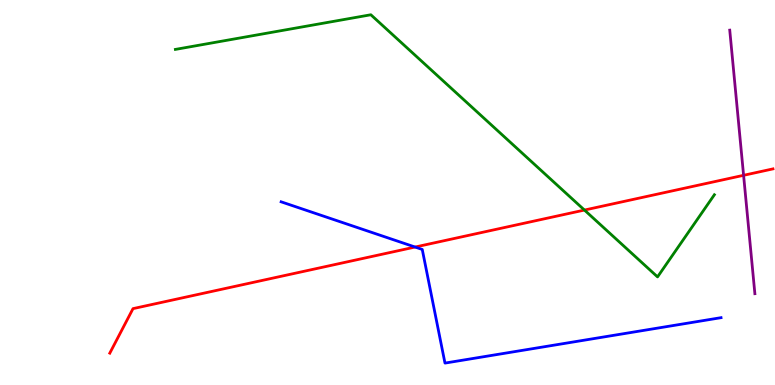[{'lines': ['blue', 'red'], 'intersections': [{'x': 5.36, 'y': 3.58}]}, {'lines': ['green', 'red'], 'intersections': [{'x': 7.54, 'y': 4.54}]}, {'lines': ['purple', 'red'], 'intersections': [{'x': 9.59, 'y': 5.45}]}, {'lines': ['blue', 'green'], 'intersections': []}, {'lines': ['blue', 'purple'], 'intersections': []}, {'lines': ['green', 'purple'], 'intersections': []}]